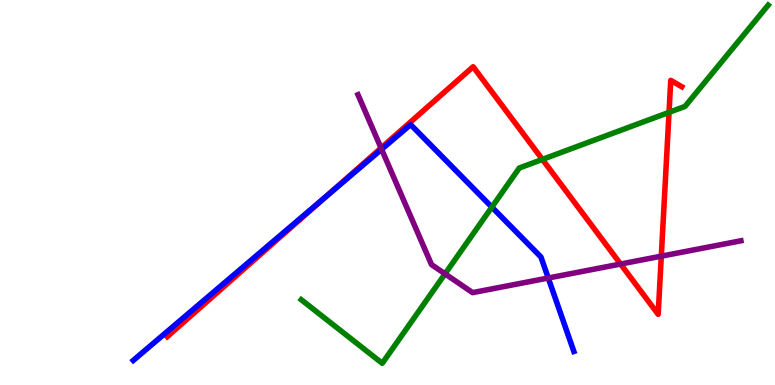[{'lines': ['blue', 'red'], 'intersections': [{'x': 4.21, 'y': 4.91}]}, {'lines': ['green', 'red'], 'intersections': [{'x': 7.0, 'y': 5.86}, {'x': 8.63, 'y': 7.08}]}, {'lines': ['purple', 'red'], 'intersections': [{'x': 4.92, 'y': 6.16}, {'x': 8.01, 'y': 3.14}, {'x': 8.53, 'y': 3.35}]}, {'lines': ['blue', 'green'], 'intersections': [{'x': 6.35, 'y': 4.62}]}, {'lines': ['blue', 'purple'], 'intersections': [{'x': 4.92, 'y': 6.12}, {'x': 7.07, 'y': 2.78}]}, {'lines': ['green', 'purple'], 'intersections': [{'x': 5.74, 'y': 2.89}]}]